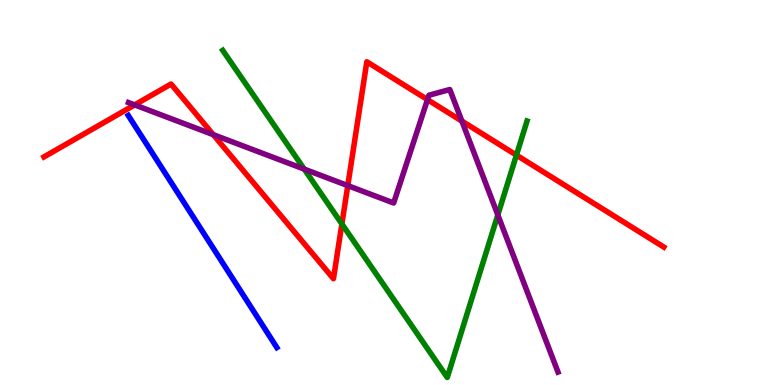[{'lines': ['blue', 'red'], 'intersections': []}, {'lines': ['green', 'red'], 'intersections': [{'x': 4.41, 'y': 4.18}, {'x': 6.66, 'y': 5.97}]}, {'lines': ['purple', 'red'], 'intersections': [{'x': 1.74, 'y': 7.28}, {'x': 2.75, 'y': 6.5}, {'x': 4.49, 'y': 5.18}, {'x': 5.52, 'y': 7.41}, {'x': 5.96, 'y': 6.85}]}, {'lines': ['blue', 'green'], 'intersections': []}, {'lines': ['blue', 'purple'], 'intersections': []}, {'lines': ['green', 'purple'], 'intersections': [{'x': 3.93, 'y': 5.61}, {'x': 6.42, 'y': 4.42}]}]